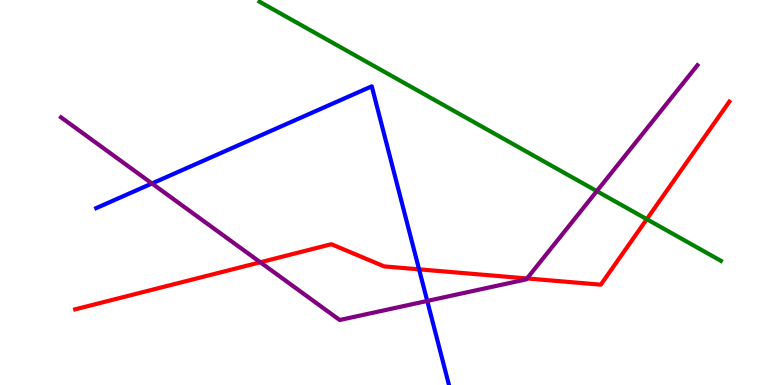[{'lines': ['blue', 'red'], 'intersections': [{'x': 5.41, 'y': 3.0}]}, {'lines': ['green', 'red'], 'intersections': [{'x': 8.35, 'y': 4.31}]}, {'lines': ['purple', 'red'], 'intersections': [{'x': 3.36, 'y': 3.19}, {'x': 6.8, 'y': 2.77}]}, {'lines': ['blue', 'green'], 'intersections': []}, {'lines': ['blue', 'purple'], 'intersections': [{'x': 1.96, 'y': 5.23}, {'x': 5.51, 'y': 2.18}]}, {'lines': ['green', 'purple'], 'intersections': [{'x': 7.7, 'y': 5.04}]}]